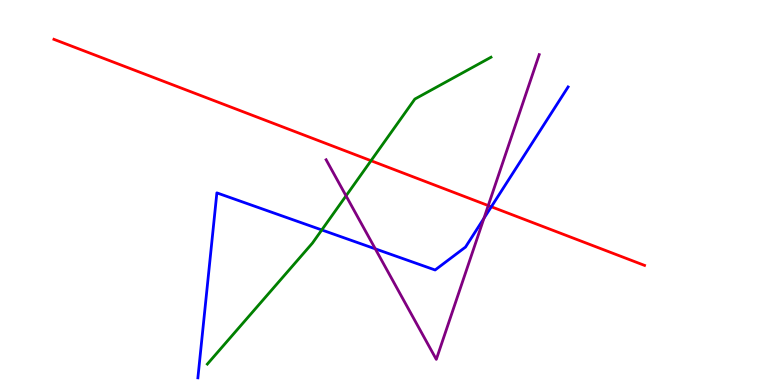[{'lines': ['blue', 'red'], 'intersections': [{'x': 6.34, 'y': 4.63}]}, {'lines': ['green', 'red'], 'intersections': [{'x': 4.79, 'y': 5.83}]}, {'lines': ['purple', 'red'], 'intersections': [{'x': 6.3, 'y': 4.66}]}, {'lines': ['blue', 'green'], 'intersections': [{'x': 4.15, 'y': 4.03}]}, {'lines': ['blue', 'purple'], 'intersections': [{'x': 4.84, 'y': 3.54}, {'x': 6.24, 'y': 4.33}]}, {'lines': ['green', 'purple'], 'intersections': [{'x': 4.47, 'y': 4.91}]}]